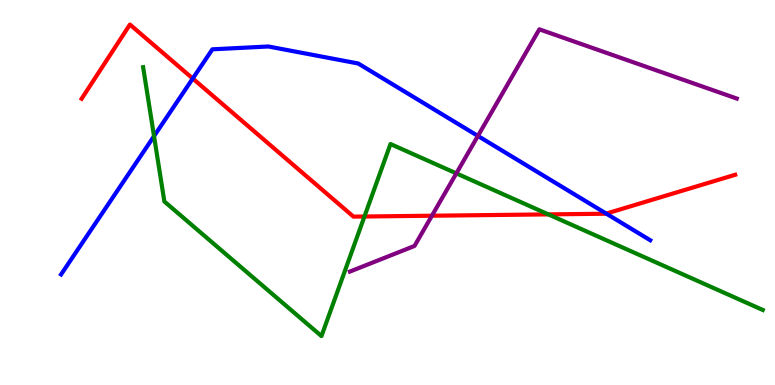[{'lines': ['blue', 'red'], 'intersections': [{'x': 2.49, 'y': 7.96}, {'x': 7.82, 'y': 4.45}]}, {'lines': ['green', 'red'], 'intersections': [{'x': 4.7, 'y': 4.38}, {'x': 7.08, 'y': 4.43}]}, {'lines': ['purple', 'red'], 'intersections': [{'x': 5.57, 'y': 4.4}]}, {'lines': ['blue', 'green'], 'intersections': [{'x': 1.99, 'y': 6.46}]}, {'lines': ['blue', 'purple'], 'intersections': [{'x': 6.17, 'y': 6.47}]}, {'lines': ['green', 'purple'], 'intersections': [{'x': 5.89, 'y': 5.5}]}]